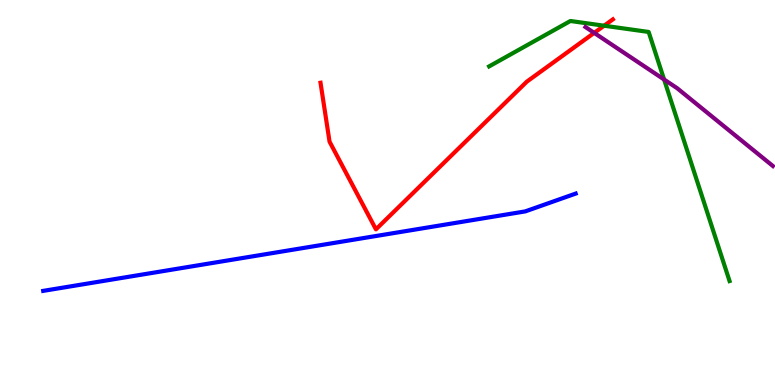[{'lines': ['blue', 'red'], 'intersections': []}, {'lines': ['green', 'red'], 'intersections': [{'x': 7.79, 'y': 9.33}]}, {'lines': ['purple', 'red'], 'intersections': [{'x': 7.67, 'y': 9.15}]}, {'lines': ['blue', 'green'], 'intersections': []}, {'lines': ['blue', 'purple'], 'intersections': []}, {'lines': ['green', 'purple'], 'intersections': [{'x': 8.57, 'y': 7.93}]}]